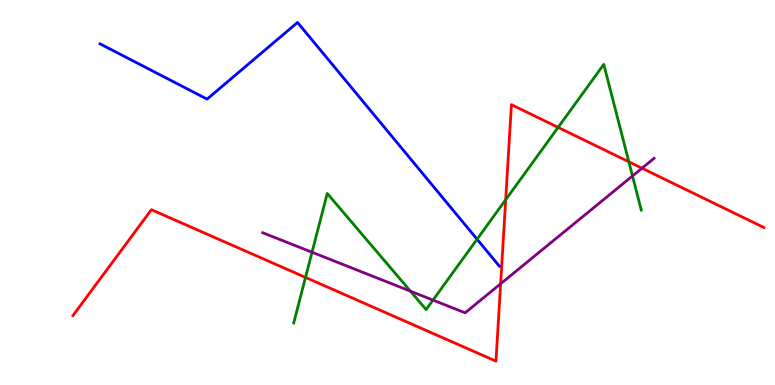[{'lines': ['blue', 'red'], 'intersections': []}, {'lines': ['green', 'red'], 'intersections': [{'x': 3.94, 'y': 2.79}, {'x': 6.53, 'y': 4.81}, {'x': 7.2, 'y': 6.69}, {'x': 8.11, 'y': 5.8}]}, {'lines': ['purple', 'red'], 'intersections': [{'x': 6.46, 'y': 2.63}, {'x': 8.28, 'y': 5.63}]}, {'lines': ['blue', 'green'], 'intersections': [{'x': 6.16, 'y': 3.79}]}, {'lines': ['blue', 'purple'], 'intersections': []}, {'lines': ['green', 'purple'], 'intersections': [{'x': 4.03, 'y': 3.45}, {'x': 5.3, 'y': 2.44}, {'x': 5.59, 'y': 2.21}, {'x': 8.16, 'y': 5.43}]}]